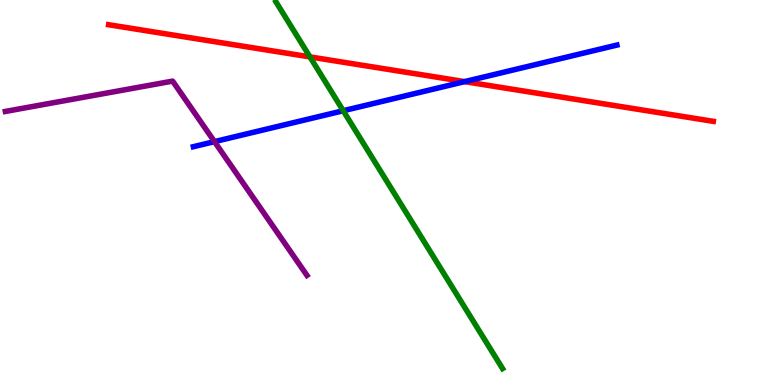[{'lines': ['blue', 'red'], 'intersections': [{'x': 6.0, 'y': 7.88}]}, {'lines': ['green', 'red'], 'intersections': [{'x': 4.0, 'y': 8.52}]}, {'lines': ['purple', 'red'], 'intersections': []}, {'lines': ['blue', 'green'], 'intersections': [{'x': 4.43, 'y': 7.12}]}, {'lines': ['blue', 'purple'], 'intersections': [{'x': 2.77, 'y': 6.32}]}, {'lines': ['green', 'purple'], 'intersections': []}]